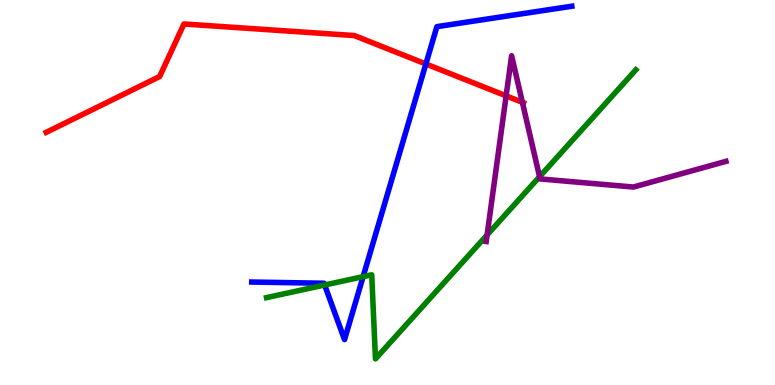[{'lines': ['blue', 'red'], 'intersections': [{'x': 5.5, 'y': 8.34}]}, {'lines': ['green', 'red'], 'intersections': []}, {'lines': ['purple', 'red'], 'intersections': [{'x': 6.53, 'y': 7.51}, {'x': 6.74, 'y': 7.34}]}, {'lines': ['blue', 'green'], 'intersections': [{'x': 4.19, 'y': 2.6}, {'x': 4.69, 'y': 2.81}]}, {'lines': ['blue', 'purple'], 'intersections': []}, {'lines': ['green', 'purple'], 'intersections': [{'x': 6.29, 'y': 3.9}, {'x': 6.96, 'y': 5.41}]}]